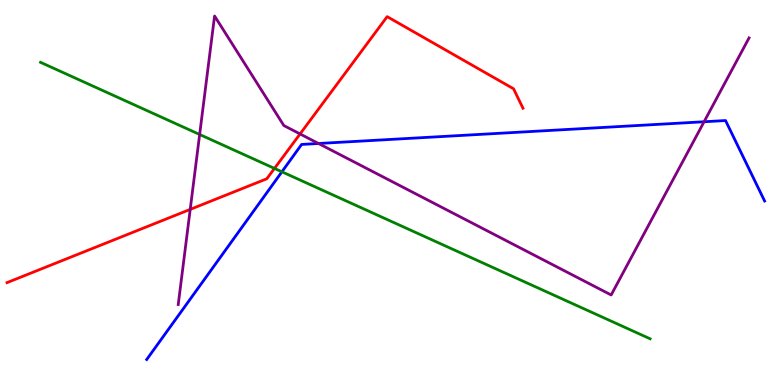[{'lines': ['blue', 'red'], 'intersections': []}, {'lines': ['green', 'red'], 'intersections': [{'x': 3.54, 'y': 5.63}]}, {'lines': ['purple', 'red'], 'intersections': [{'x': 2.45, 'y': 4.56}, {'x': 3.87, 'y': 6.52}]}, {'lines': ['blue', 'green'], 'intersections': [{'x': 3.64, 'y': 5.54}]}, {'lines': ['blue', 'purple'], 'intersections': [{'x': 4.11, 'y': 6.27}, {'x': 9.08, 'y': 6.84}]}, {'lines': ['green', 'purple'], 'intersections': [{'x': 2.58, 'y': 6.51}]}]